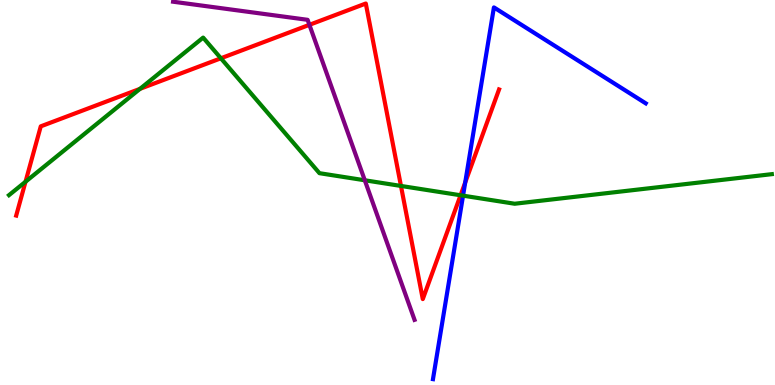[{'lines': ['blue', 'red'], 'intersections': [{'x': 6.0, 'y': 5.26}]}, {'lines': ['green', 'red'], 'intersections': [{'x': 0.329, 'y': 5.28}, {'x': 1.81, 'y': 7.69}, {'x': 2.85, 'y': 8.49}, {'x': 5.17, 'y': 5.17}, {'x': 5.94, 'y': 4.93}]}, {'lines': ['purple', 'red'], 'intersections': [{'x': 3.99, 'y': 9.36}]}, {'lines': ['blue', 'green'], 'intersections': [{'x': 5.97, 'y': 4.92}]}, {'lines': ['blue', 'purple'], 'intersections': []}, {'lines': ['green', 'purple'], 'intersections': [{'x': 4.71, 'y': 5.32}]}]